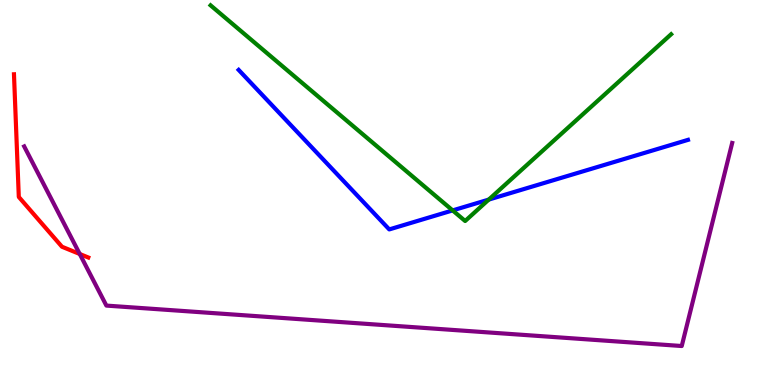[{'lines': ['blue', 'red'], 'intersections': []}, {'lines': ['green', 'red'], 'intersections': []}, {'lines': ['purple', 'red'], 'intersections': [{'x': 1.03, 'y': 3.4}]}, {'lines': ['blue', 'green'], 'intersections': [{'x': 5.84, 'y': 4.53}, {'x': 6.31, 'y': 4.82}]}, {'lines': ['blue', 'purple'], 'intersections': []}, {'lines': ['green', 'purple'], 'intersections': []}]